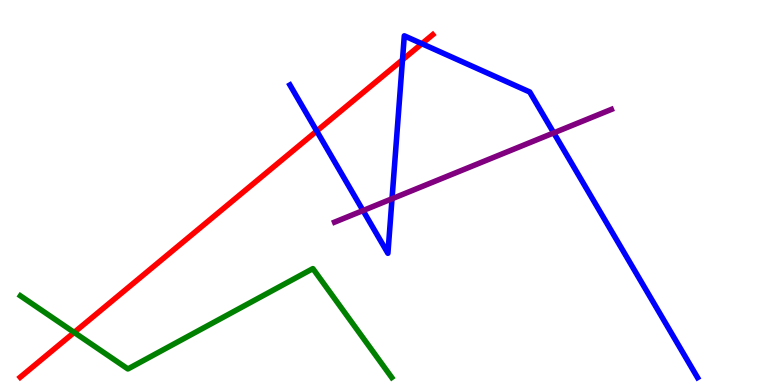[{'lines': ['blue', 'red'], 'intersections': [{'x': 4.09, 'y': 6.6}, {'x': 5.19, 'y': 8.45}, {'x': 5.44, 'y': 8.86}]}, {'lines': ['green', 'red'], 'intersections': [{'x': 0.957, 'y': 1.37}]}, {'lines': ['purple', 'red'], 'intersections': []}, {'lines': ['blue', 'green'], 'intersections': []}, {'lines': ['blue', 'purple'], 'intersections': [{'x': 4.68, 'y': 4.53}, {'x': 5.06, 'y': 4.84}, {'x': 7.15, 'y': 6.55}]}, {'lines': ['green', 'purple'], 'intersections': []}]